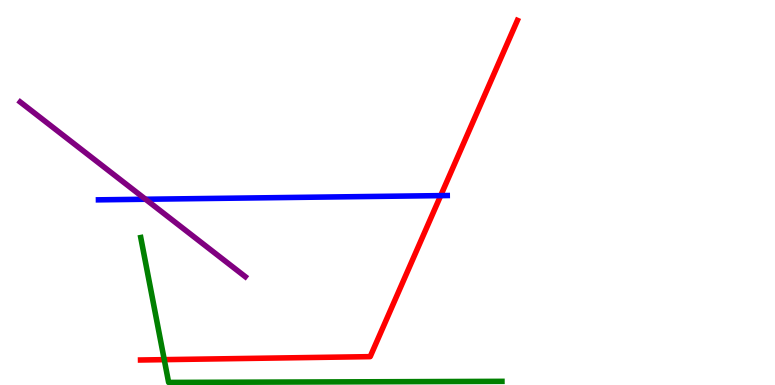[{'lines': ['blue', 'red'], 'intersections': [{'x': 5.69, 'y': 4.92}]}, {'lines': ['green', 'red'], 'intersections': [{'x': 2.12, 'y': 0.659}]}, {'lines': ['purple', 'red'], 'intersections': []}, {'lines': ['blue', 'green'], 'intersections': []}, {'lines': ['blue', 'purple'], 'intersections': [{'x': 1.88, 'y': 4.82}]}, {'lines': ['green', 'purple'], 'intersections': []}]